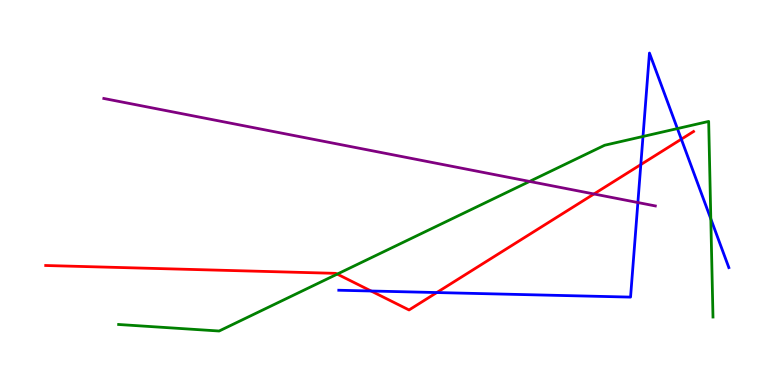[{'lines': ['blue', 'red'], 'intersections': [{'x': 4.79, 'y': 2.44}, {'x': 5.64, 'y': 2.4}, {'x': 8.27, 'y': 5.73}, {'x': 8.79, 'y': 6.39}]}, {'lines': ['green', 'red'], 'intersections': [{'x': 4.35, 'y': 2.88}]}, {'lines': ['purple', 'red'], 'intersections': [{'x': 7.66, 'y': 4.96}]}, {'lines': ['blue', 'green'], 'intersections': [{'x': 8.3, 'y': 6.46}, {'x': 8.74, 'y': 6.66}, {'x': 9.17, 'y': 4.31}]}, {'lines': ['blue', 'purple'], 'intersections': [{'x': 8.23, 'y': 4.74}]}, {'lines': ['green', 'purple'], 'intersections': [{'x': 6.83, 'y': 5.29}]}]